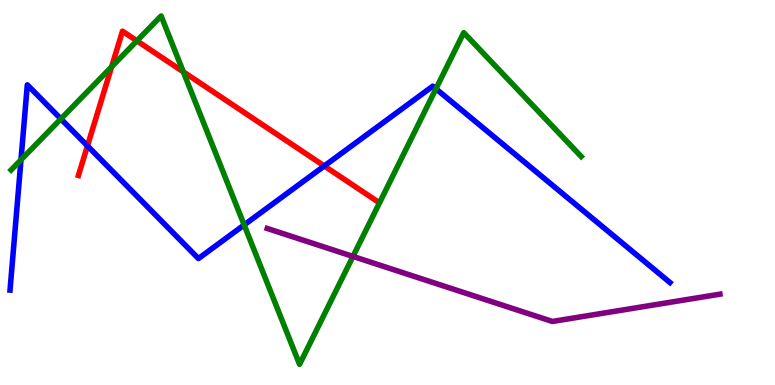[{'lines': ['blue', 'red'], 'intersections': [{'x': 1.13, 'y': 6.21}, {'x': 4.18, 'y': 5.69}]}, {'lines': ['green', 'red'], 'intersections': [{'x': 1.44, 'y': 8.26}, {'x': 1.77, 'y': 8.94}, {'x': 2.37, 'y': 8.13}]}, {'lines': ['purple', 'red'], 'intersections': []}, {'lines': ['blue', 'green'], 'intersections': [{'x': 0.271, 'y': 5.85}, {'x': 0.785, 'y': 6.91}, {'x': 3.15, 'y': 4.16}, {'x': 5.63, 'y': 7.69}]}, {'lines': ['blue', 'purple'], 'intersections': []}, {'lines': ['green', 'purple'], 'intersections': [{'x': 4.55, 'y': 3.34}]}]